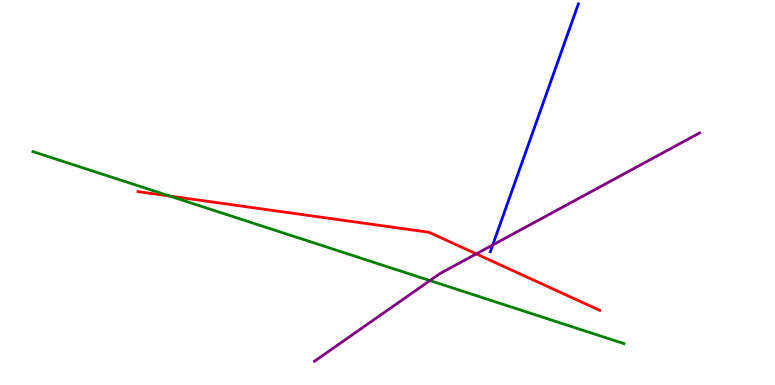[{'lines': ['blue', 'red'], 'intersections': []}, {'lines': ['green', 'red'], 'intersections': [{'x': 2.19, 'y': 4.91}]}, {'lines': ['purple', 'red'], 'intersections': [{'x': 6.15, 'y': 3.41}]}, {'lines': ['blue', 'green'], 'intersections': []}, {'lines': ['blue', 'purple'], 'intersections': [{'x': 6.36, 'y': 3.64}]}, {'lines': ['green', 'purple'], 'intersections': [{'x': 5.55, 'y': 2.71}]}]